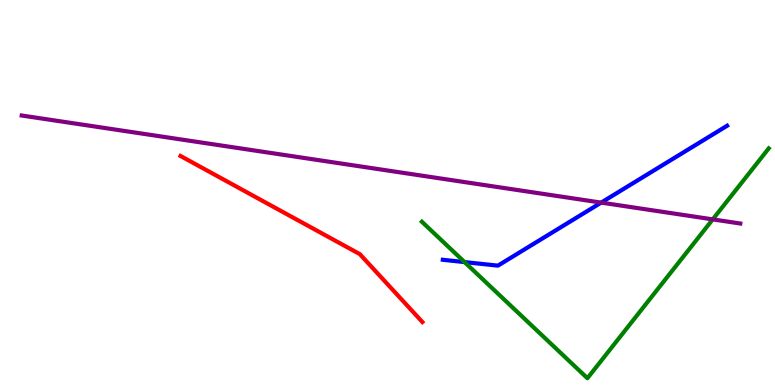[{'lines': ['blue', 'red'], 'intersections': []}, {'lines': ['green', 'red'], 'intersections': []}, {'lines': ['purple', 'red'], 'intersections': []}, {'lines': ['blue', 'green'], 'intersections': [{'x': 5.99, 'y': 3.19}]}, {'lines': ['blue', 'purple'], 'intersections': [{'x': 7.76, 'y': 4.74}]}, {'lines': ['green', 'purple'], 'intersections': [{'x': 9.2, 'y': 4.3}]}]